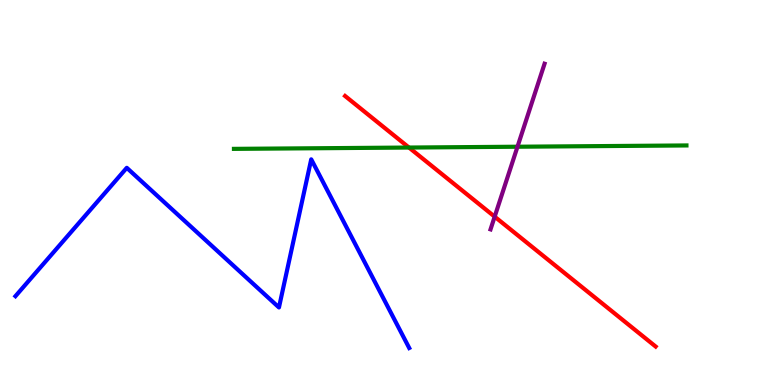[{'lines': ['blue', 'red'], 'intersections': []}, {'lines': ['green', 'red'], 'intersections': [{'x': 5.28, 'y': 6.17}]}, {'lines': ['purple', 'red'], 'intersections': [{'x': 6.38, 'y': 4.37}]}, {'lines': ['blue', 'green'], 'intersections': []}, {'lines': ['blue', 'purple'], 'intersections': []}, {'lines': ['green', 'purple'], 'intersections': [{'x': 6.68, 'y': 6.19}]}]